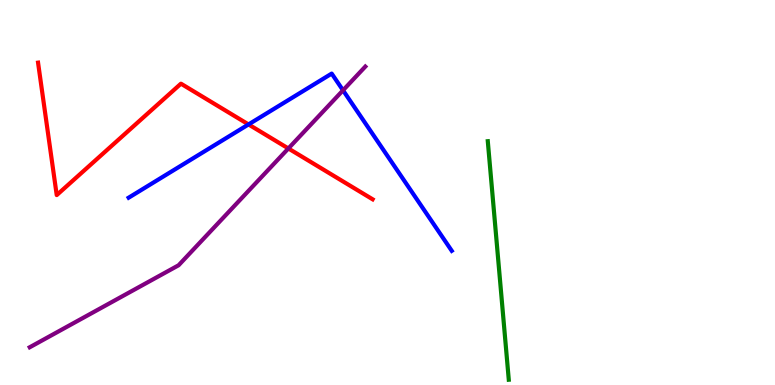[{'lines': ['blue', 'red'], 'intersections': [{'x': 3.21, 'y': 6.77}]}, {'lines': ['green', 'red'], 'intersections': []}, {'lines': ['purple', 'red'], 'intersections': [{'x': 3.72, 'y': 6.14}]}, {'lines': ['blue', 'green'], 'intersections': []}, {'lines': ['blue', 'purple'], 'intersections': [{'x': 4.43, 'y': 7.65}]}, {'lines': ['green', 'purple'], 'intersections': []}]